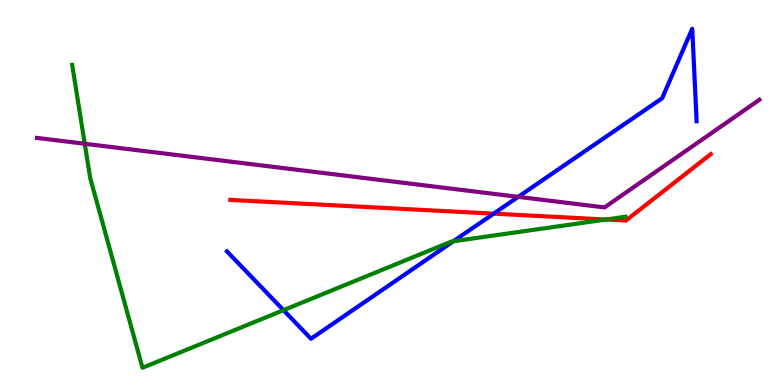[{'lines': ['blue', 'red'], 'intersections': [{'x': 6.37, 'y': 4.45}]}, {'lines': ['green', 'red'], 'intersections': [{'x': 7.82, 'y': 4.3}]}, {'lines': ['purple', 'red'], 'intersections': []}, {'lines': ['blue', 'green'], 'intersections': [{'x': 3.66, 'y': 1.94}, {'x': 5.85, 'y': 3.73}]}, {'lines': ['blue', 'purple'], 'intersections': [{'x': 6.69, 'y': 4.89}]}, {'lines': ['green', 'purple'], 'intersections': [{'x': 1.09, 'y': 6.27}]}]